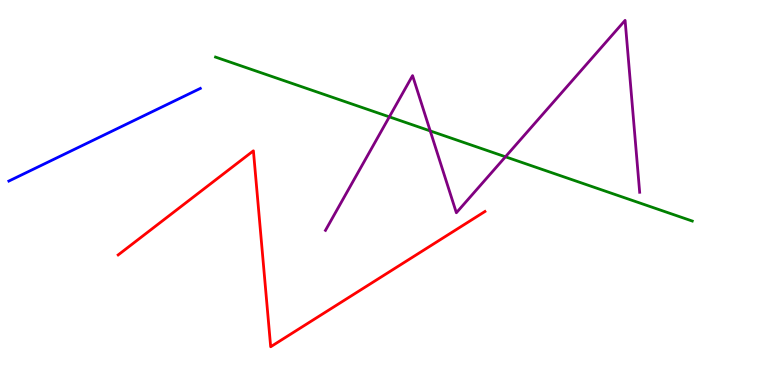[{'lines': ['blue', 'red'], 'intersections': []}, {'lines': ['green', 'red'], 'intersections': []}, {'lines': ['purple', 'red'], 'intersections': []}, {'lines': ['blue', 'green'], 'intersections': []}, {'lines': ['blue', 'purple'], 'intersections': []}, {'lines': ['green', 'purple'], 'intersections': [{'x': 5.02, 'y': 6.96}, {'x': 5.55, 'y': 6.6}, {'x': 6.52, 'y': 5.93}]}]